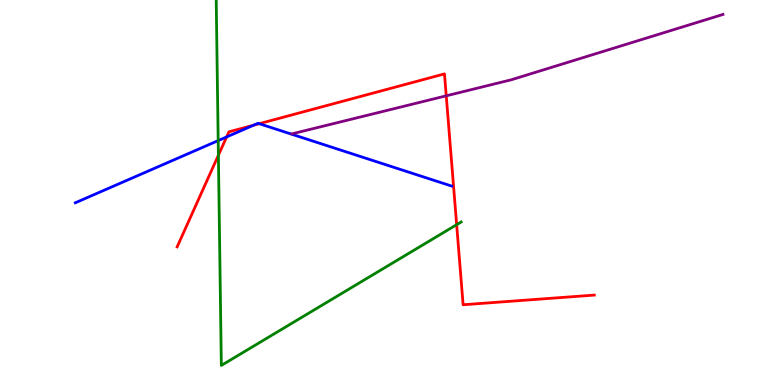[{'lines': ['blue', 'red'], 'intersections': [{'x': 2.92, 'y': 6.44}, {'x': 3.27, 'y': 6.75}, {'x': 3.35, 'y': 6.79}]}, {'lines': ['green', 'red'], 'intersections': [{'x': 2.82, 'y': 5.97}, {'x': 5.89, 'y': 4.16}]}, {'lines': ['purple', 'red'], 'intersections': [{'x': 5.76, 'y': 7.51}]}, {'lines': ['blue', 'green'], 'intersections': [{'x': 2.82, 'y': 6.35}]}, {'lines': ['blue', 'purple'], 'intersections': []}, {'lines': ['green', 'purple'], 'intersections': []}]